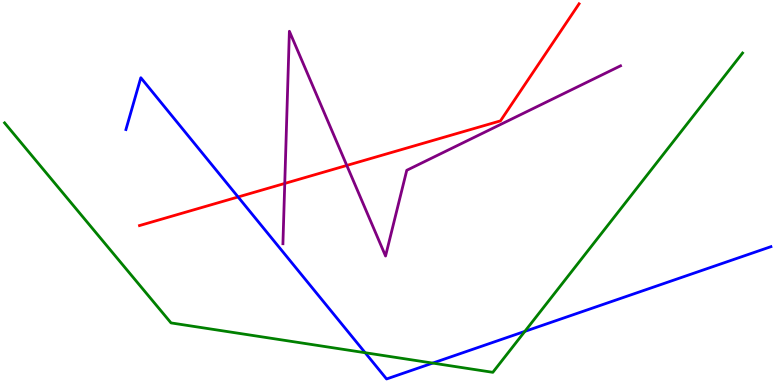[{'lines': ['blue', 'red'], 'intersections': [{'x': 3.07, 'y': 4.88}]}, {'lines': ['green', 'red'], 'intersections': []}, {'lines': ['purple', 'red'], 'intersections': [{'x': 3.67, 'y': 5.24}, {'x': 4.47, 'y': 5.7}]}, {'lines': ['blue', 'green'], 'intersections': [{'x': 4.71, 'y': 0.838}, {'x': 5.58, 'y': 0.569}, {'x': 6.77, 'y': 1.39}]}, {'lines': ['blue', 'purple'], 'intersections': []}, {'lines': ['green', 'purple'], 'intersections': []}]